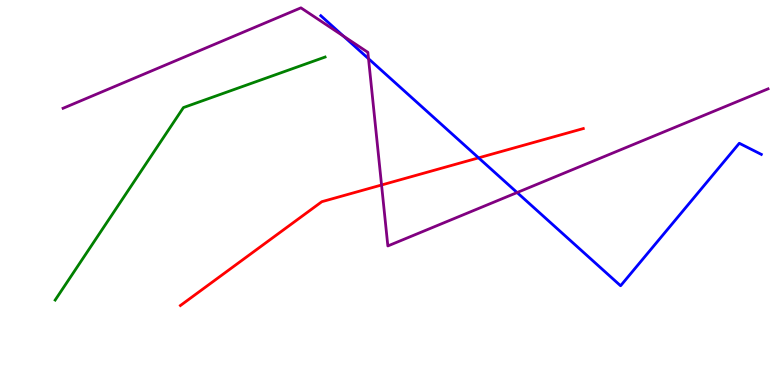[{'lines': ['blue', 'red'], 'intersections': [{'x': 6.18, 'y': 5.9}]}, {'lines': ['green', 'red'], 'intersections': []}, {'lines': ['purple', 'red'], 'intersections': [{'x': 4.92, 'y': 5.19}]}, {'lines': ['blue', 'green'], 'intersections': []}, {'lines': ['blue', 'purple'], 'intersections': [{'x': 4.43, 'y': 9.06}, {'x': 4.75, 'y': 8.48}, {'x': 6.67, 'y': 5.0}]}, {'lines': ['green', 'purple'], 'intersections': []}]